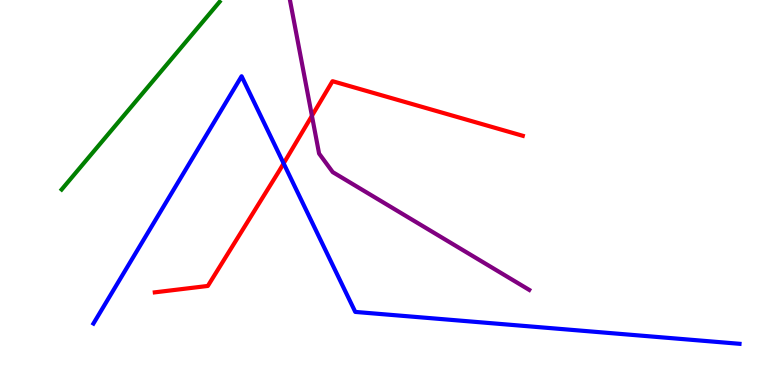[{'lines': ['blue', 'red'], 'intersections': [{'x': 3.66, 'y': 5.76}]}, {'lines': ['green', 'red'], 'intersections': []}, {'lines': ['purple', 'red'], 'intersections': [{'x': 4.02, 'y': 6.99}]}, {'lines': ['blue', 'green'], 'intersections': []}, {'lines': ['blue', 'purple'], 'intersections': []}, {'lines': ['green', 'purple'], 'intersections': []}]